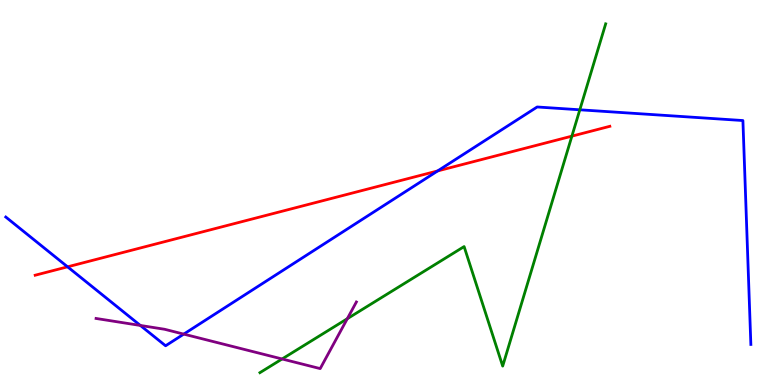[{'lines': ['blue', 'red'], 'intersections': [{'x': 0.872, 'y': 3.07}, {'x': 5.65, 'y': 5.56}]}, {'lines': ['green', 'red'], 'intersections': [{'x': 7.38, 'y': 6.46}]}, {'lines': ['purple', 'red'], 'intersections': []}, {'lines': ['blue', 'green'], 'intersections': [{'x': 7.48, 'y': 7.15}]}, {'lines': ['blue', 'purple'], 'intersections': [{'x': 1.81, 'y': 1.55}, {'x': 2.37, 'y': 1.32}]}, {'lines': ['green', 'purple'], 'intersections': [{'x': 3.64, 'y': 0.676}, {'x': 4.48, 'y': 1.72}]}]